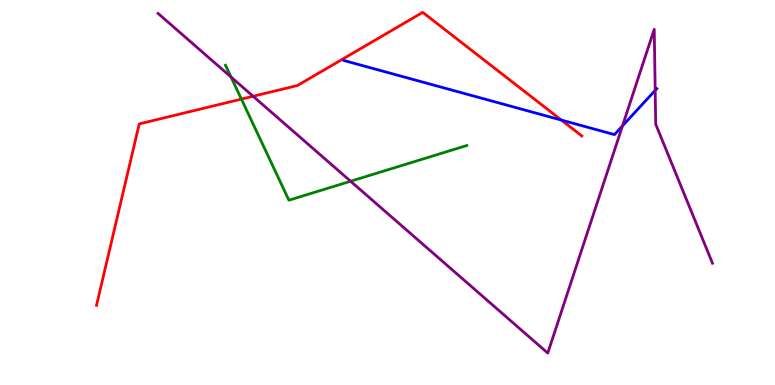[{'lines': ['blue', 'red'], 'intersections': [{'x': 7.24, 'y': 6.88}]}, {'lines': ['green', 'red'], 'intersections': [{'x': 3.11, 'y': 7.43}]}, {'lines': ['purple', 'red'], 'intersections': [{'x': 3.27, 'y': 7.5}]}, {'lines': ['blue', 'green'], 'intersections': []}, {'lines': ['blue', 'purple'], 'intersections': [{'x': 8.03, 'y': 6.73}, {'x': 8.45, 'y': 7.65}]}, {'lines': ['green', 'purple'], 'intersections': [{'x': 2.98, 'y': 8.0}, {'x': 4.52, 'y': 5.29}]}]